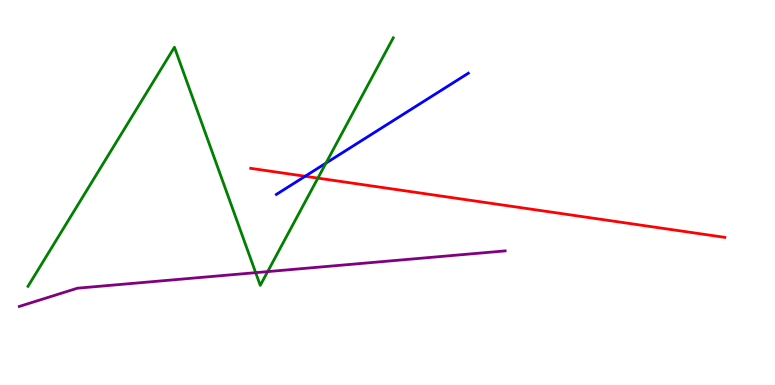[{'lines': ['blue', 'red'], 'intersections': [{'x': 3.94, 'y': 5.42}]}, {'lines': ['green', 'red'], 'intersections': [{'x': 4.1, 'y': 5.37}]}, {'lines': ['purple', 'red'], 'intersections': []}, {'lines': ['blue', 'green'], 'intersections': [{'x': 4.21, 'y': 5.76}]}, {'lines': ['blue', 'purple'], 'intersections': []}, {'lines': ['green', 'purple'], 'intersections': [{'x': 3.3, 'y': 2.92}, {'x': 3.45, 'y': 2.95}]}]